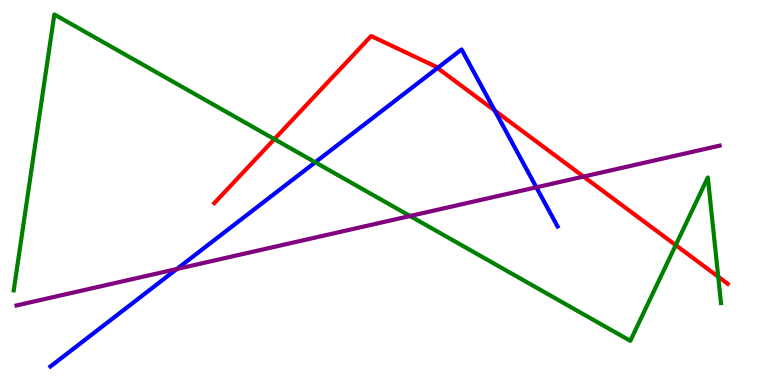[{'lines': ['blue', 'red'], 'intersections': [{'x': 5.65, 'y': 8.23}, {'x': 6.38, 'y': 7.13}]}, {'lines': ['green', 'red'], 'intersections': [{'x': 3.54, 'y': 6.39}, {'x': 8.72, 'y': 3.63}, {'x': 9.27, 'y': 2.81}]}, {'lines': ['purple', 'red'], 'intersections': [{'x': 7.53, 'y': 5.41}]}, {'lines': ['blue', 'green'], 'intersections': [{'x': 4.07, 'y': 5.78}]}, {'lines': ['blue', 'purple'], 'intersections': [{'x': 2.28, 'y': 3.01}, {'x': 6.92, 'y': 5.13}]}, {'lines': ['green', 'purple'], 'intersections': [{'x': 5.29, 'y': 4.39}]}]